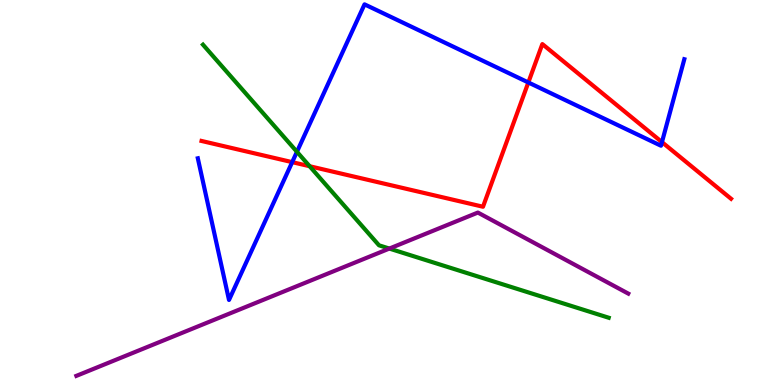[{'lines': ['blue', 'red'], 'intersections': [{'x': 3.77, 'y': 5.79}, {'x': 6.82, 'y': 7.86}, {'x': 8.54, 'y': 6.31}]}, {'lines': ['green', 'red'], 'intersections': [{'x': 3.99, 'y': 5.68}]}, {'lines': ['purple', 'red'], 'intersections': []}, {'lines': ['blue', 'green'], 'intersections': [{'x': 3.83, 'y': 6.06}]}, {'lines': ['blue', 'purple'], 'intersections': []}, {'lines': ['green', 'purple'], 'intersections': [{'x': 5.02, 'y': 3.54}]}]